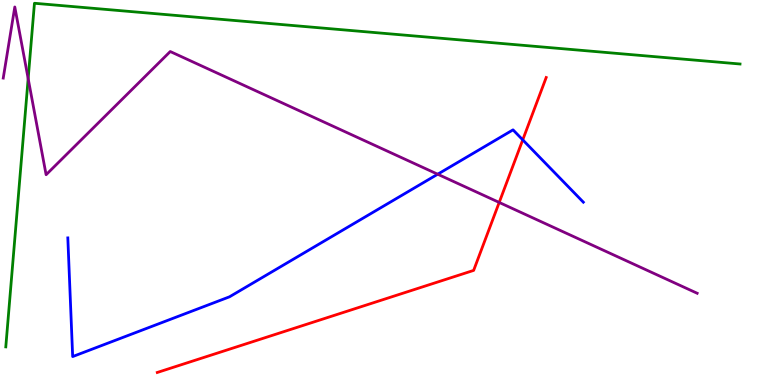[{'lines': ['blue', 'red'], 'intersections': [{'x': 6.75, 'y': 6.37}]}, {'lines': ['green', 'red'], 'intersections': []}, {'lines': ['purple', 'red'], 'intersections': [{'x': 6.44, 'y': 4.74}]}, {'lines': ['blue', 'green'], 'intersections': []}, {'lines': ['blue', 'purple'], 'intersections': [{'x': 5.65, 'y': 5.47}]}, {'lines': ['green', 'purple'], 'intersections': [{'x': 0.363, 'y': 7.96}]}]